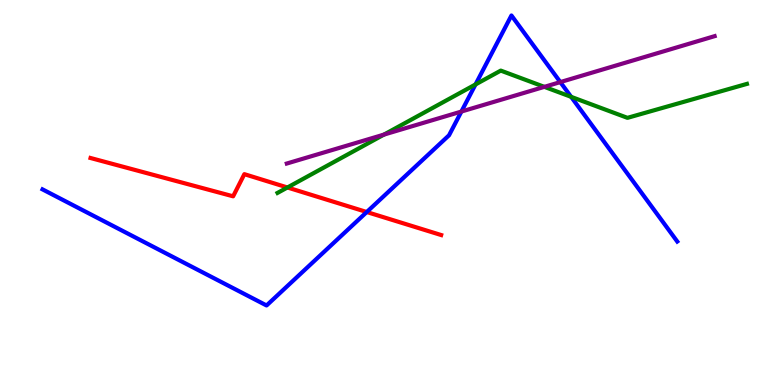[{'lines': ['blue', 'red'], 'intersections': [{'x': 4.73, 'y': 4.49}]}, {'lines': ['green', 'red'], 'intersections': [{'x': 3.71, 'y': 5.13}]}, {'lines': ['purple', 'red'], 'intersections': []}, {'lines': ['blue', 'green'], 'intersections': [{'x': 6.14, 'y': 7.81}, {'x': 7.37, 'y': 7.48}]}, {'lines': ['blue', 'purple'], 'intersections': [{'x': 5.95, 'y': 7.1}, {'x': 7.23, 'y': 7.87}]}, {'lines': ['green', 'purple'], 'intersections': [{'x': 4.95, 'y': 6.5}, {'x': 7.02, 'y': 7.74}]}]